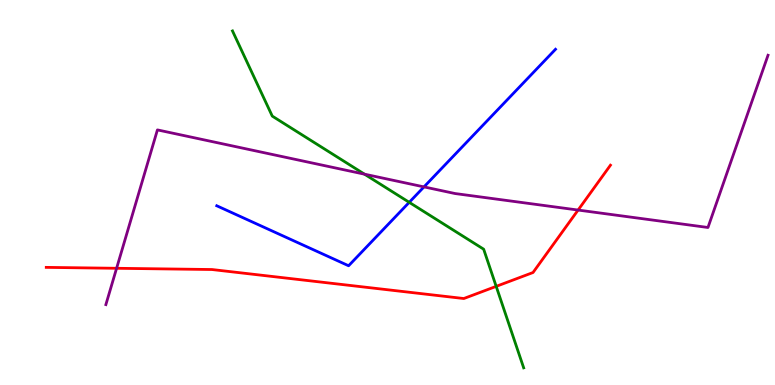[{'lines': ['blue', 'red'], 'intersections': []}, {'lines': ['green', 'red'], 'intersections': [{'x': 6.4, 'y': 2.56}]}, {'lines': ['purple', 'red'], 'intersections': [{'x': 1.5, 'y': 3.03}, {'x': 7.46, 'y': 4.54}]}, {'lines': ['blue', 'green'], 'intersections': [{'x': 5.28, 'y': 4.74}]}, {'lines': ['blue', 'purple'], 'intersections': [{'x': 5.47, 'y': 5.15}]}, {'lines': ['green', 'purple'], 'intersections': [{'x': 4.7, 'y': 5.48}]}]